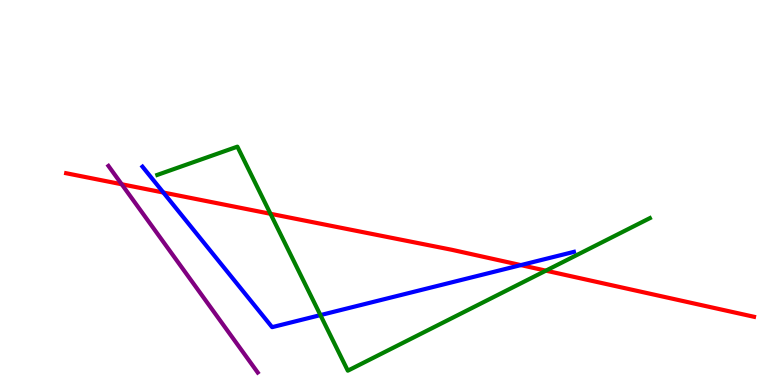[{'lines': ['blue', 'red'], 'intersections': [{'x': 2.11, 'y': 5.0}, {'x': 6.72, 'y': 3.11}]}, {'lines': ['green', 'red'], 'intersections': [{'x': 3.49, 'y': 4.45}, {'x': 7.04, 'y': 2.97}]}, {'lines': ['purple', 'red'], 'intersections': [{'x': 1.57, 'y': 5.21}]}, {'lines': ['blue', 'green'], 'intersections': [{'x': 4.13, 'y': 1.82}]}, {'lines': ['blue', 'purple'], 'intersections': []}, {'lines': ['green', 'purple'], 'intersections': []}]